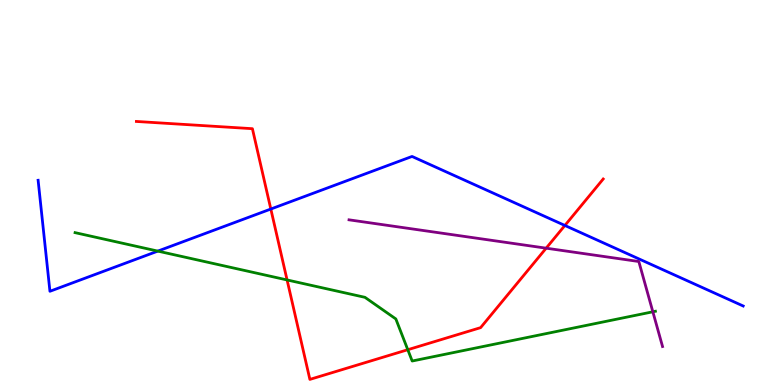[{'lines': ['blue', 'red'], 'intersections': [{'x': 3.49, 'y': 4.57}, {'x': 7.29, 'y': 4.14}]}, {'lines': ['green', 'red'], 'intersections': [{'x': 3.7, 'y': 2.73}, {'x': 5.26, 'y': 0.917}]}, {'lines': ['purple', 'red'], 'intersections': [{'x': 7.05, 'y': 3.55}]}, {'lines': ['blue', 'green'], 'intersections': [{'x': 2.04, 'y': 3.48}]}, {'lines': ['blue', 'purple'], 'intersections': []}, {'lines': ['green', 'purple'], 'intersections': [{'x': 8.42, 'y': 1.9}]}]